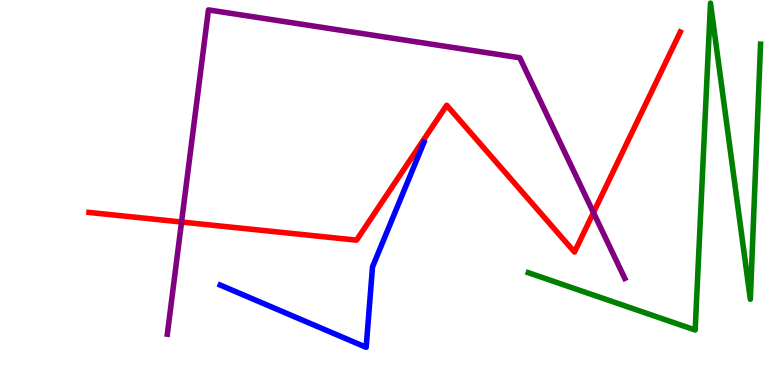[{'lines': ['blue', 'red'], 'intersections': []}, {'lines': ['green', 'red'], 'intersections': []}, {'lines': ['purple', 'red'], 'intersections': [{'x': 2.34, 'y': 4.23}, {'x': 7.66, 'y': 4.48}]}, {'lines': ['blue', 'green'], 'intersections': []}, {'lines': ['blue', 'purple'], 'intersections': []}, {'lines': ['green', 'purple'], 'intersections': []}]